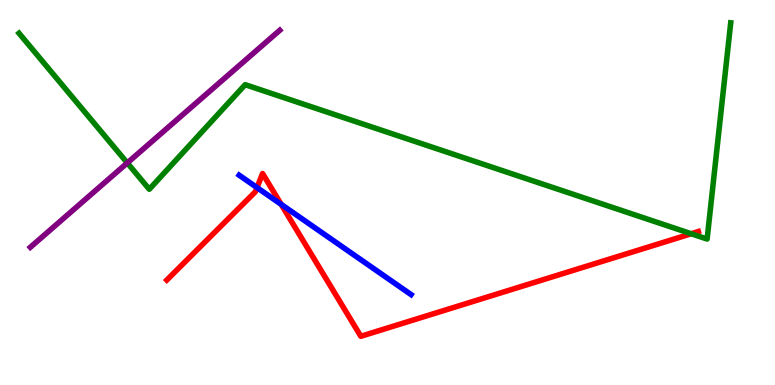[{'lines': ['blue', 'red'], 'intersections': [{'x': 3.32, 'y': 5.13}, {'x': 3.63, 'y': 4.69}]}, {'lines': ['green', 'red'], 'intersections': [{'x': 8.92, 'y': 3.93}]}, {'lines': ['purple', 'red'], 'intersections': []}, {'lines': ['blue', 'green'], 'intersections': []}, {'lines': ['blue', 'purple'], 'intersections': []}, {'lines': ['green', 'purple'], 'intersections': [{'x': 1.64, 'y': 5.77}]}]